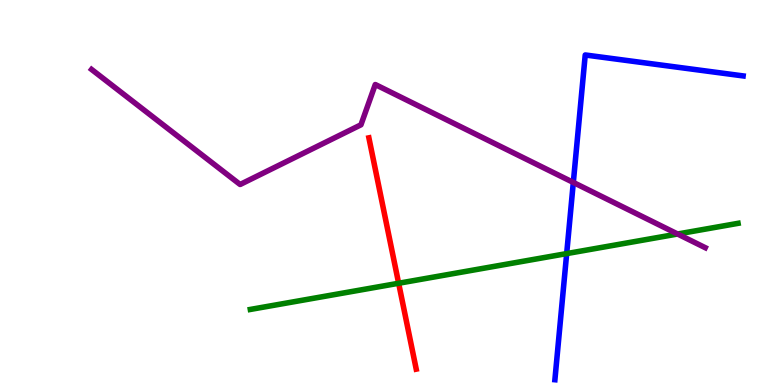[{'lines': ['blue', 'red'], 'intersections': []}, {'lines': ['green', 'red'], 'intersections': [{'x': 5.14, 'y': 2.64}]}, {'lines': ['purple', 'red'], 'intersections': []}, {'lines': ['blue', 'green'], 'intersections': [{'x': 7.31, 'y': 3.41}]}, {'lines': ['blue', 'purple'], 'intersections': [{'x': 7.4, 'y': 5.26}]}, {'lines': ['green', 'purple'], 'intersections': [{'x': 8.74, 'y': 3.92}]}]